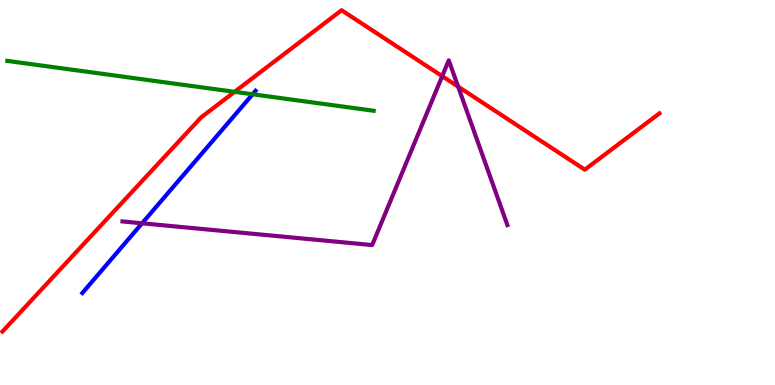[{'lines': ['blue', 'red'], 'intersections': []}, {'lines': ['green', 'red'], 'intersections': [{'x': 3.03, 'y': 7.61}]}, {'lines': ['purple', 'red'], 'intersections': [{'x': 5.71, 'y': 8.02}, {'x': 5.91, 'y': 7.75}]}, {'lines': ['blue', 'green'], 'intersections': [{'x': 3.26, 'y': 7.55}]}, {'lines': ['blue', 'purple'], 'intersections': [{'x': 1.83, 'y': 4.2}]}, {'lines': ['green', 'purple'], 'intersections': []}]